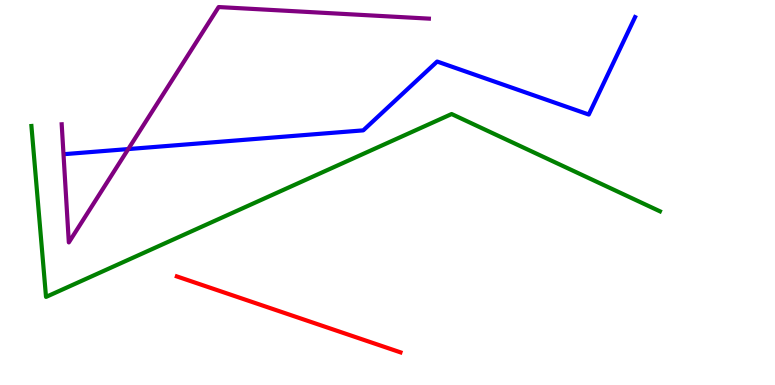[{'lines': ['blue', 'red'], 'intersections': []}, {'lines': ['green', 'red'], 'intersections': []}, {'lines': ['purple', 'red'], 'intersections': []}, {'lines': ['blue', 'green'], 'intersections': []}, {'lines': ['blue', 'purple'], 'intersections': [{'x': 1.65, 'y': 6.13}]}, {'lines': ['green', 'purple'], 'intersections': []}]